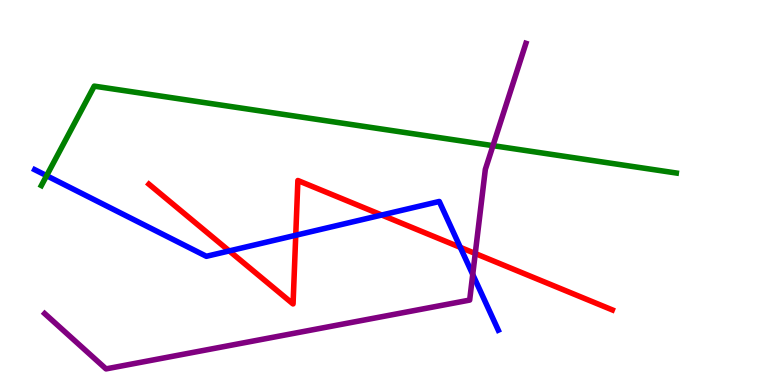[{'lines': ['blue', 'red'], 'intersections': [{'x': 2.96, 'y': 3.48}, {'x': 3.82, 'y': 3.89}, {'x': 4.93, 'y': 4.41}, {'x': 5.94, 'y': 3.58}]}, {'lines': ['green', 'red'], 'intersections': []}, {'lines': ['purple', 'red'], 'intersections': [{'x': 6.13, 'y': 3.42}]}, {'lines': ['blue', 'green'], 'intersections': [{'x': 0.601, 'y': 5.44}]}, {'lines': ['blue', 'purple'], 'intersections': [{'x': 6.1, 'y': 2.87}]}, {'lines': ['green', 'purple'], 'intersections': [{'x': 6.36, 'y': 6.22}]}]